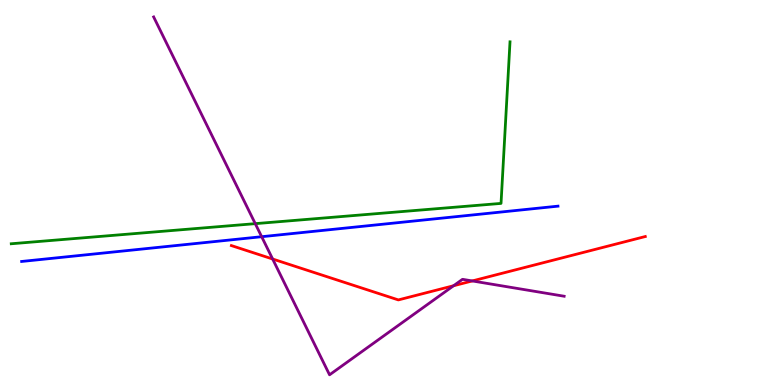[{'lines': ['blue', 'red'], 'intersections': []}, {'lines': ['green', 'red'], 'intersections': []}, {'lines': ['purple', 'red'], 'intersections': [{'x': 3.52, 'y': 3.27}, {'x': 5.85, 'y': 2.58}, {'x': 6.09, 'y': 2.7}]}, {'lines': ['blue', 'green'], 'intersections': []}, {'lines': ['blue', 'purple'], 'intersections': [{'x': 3.38, 'y': 3.85}]}, {'lines': ['green', 'purple'], 'intersections': [{'x': 3.29, 'y': 4.19}]}]